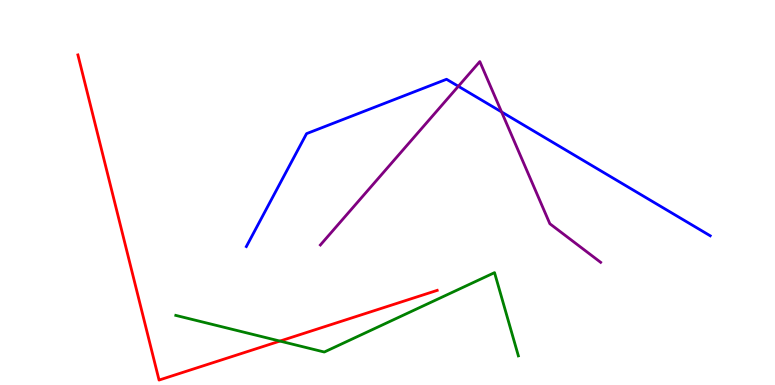[{'lines': ['blue', 'red'], 'intersections': []}, {'lines': ['green', 'red'], 'intersections': [{'x': 3.61, 'y': 1.14}]}, {'lines': ['purple', 'red'], 'intersections': []}, {'lines': ['blue', 'green'], 'intersections': []}, {'lines': ['blue', 'purple'], 'intersections': [{'x': 5.91, 'y': 7.76}, {'x': 6.47, 'y': 7.09}]}, {'lines': ['green', 'purple'], 'intersections': []}]